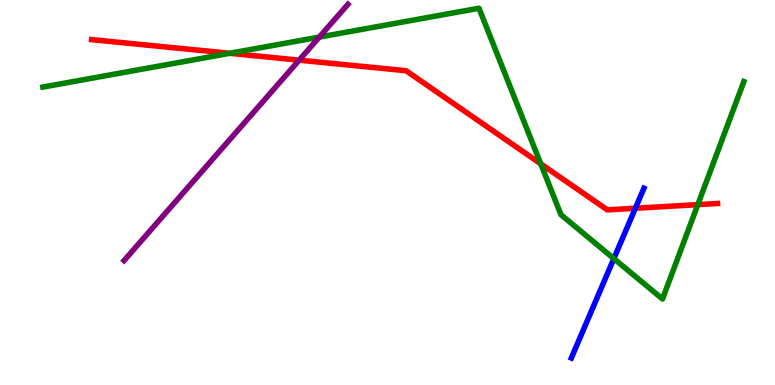[{'lines': ['blue', 'red'], 'intersections': [{'x': 8.2, 'y': 4.59}]}, {'lines': ['green', 'red'], 'intersections': [{'x': 2.96, 'y': 8.62}, {'x': 6.98, 'y': 5.74}, {'x': 9.0, 'y': 4.68}]}, {'lines': ['purple', 'red'], 'intersections': [{'x': 3.86, 'y': 8.44}]}, {'lines': ['blue', 'green'], 'intersections': [{'x': 7.92, 'y': 3.28}]}, {'lines': ['blue', 'purple'], 'intersections': []}, {'lines': ['green', 'purple'], 'intersections': [{'x': 4.12, 'y': 9.04}]}]